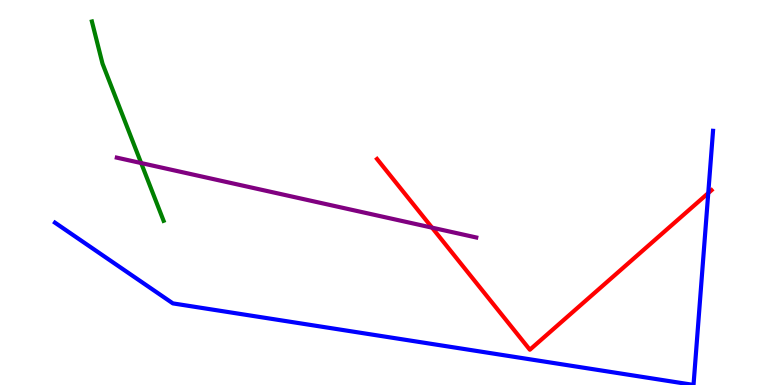[{'lines': ['blue', 'red'], 'intersections': [{'x': 9.14, 'y': 4.98}]}, {'lines': ['green', 'red'], 'intersections': []}, {'lines': ['purple', 'red'], 'intersections': [{'x': 5.57, 'y': 4.09}]}, {'lines': ['blue', 'green'], 'intersections': []}, {'lines': ['blue', 'purple'], 'intersections': []}, {'lines': ['green', 'purple'], 'intersections': [{'x': 1.82, 'y': 5.77}]}]